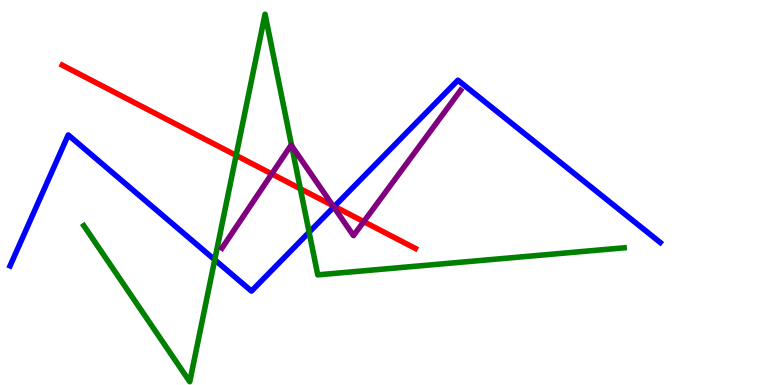[{'lines': ['blue', 'red'], 'intersections': [{'x': 4.31, 'y': 4.64}]}, {'lines': ['green', 'red'], 'intersections': [{'x': 3.05, 'y': 5.96}, {'x': 3.88, 'y': 5.1}]}, {'lines': ['purple', 'red'], 'intersections': [{'x': 3.51, 'y': 5.48}, {'x': 4.29, 'y': 4.66}, {'x': 4.69, 'y': 4.24}]}, {'lines': ['blue', 'green'], 'intersections': [{'x': 2.77, 'y': 3.25}, {'x': 3.99, 'y': 3.97}]}, {'lines': ['blue', 'purple'], 'intersections': [{'x': 4.31, 'y': 4.62}]}, {'lines': ['green', 'purple'], 'intersections': [{'x': 3.76, 'y': 6.21}]}]